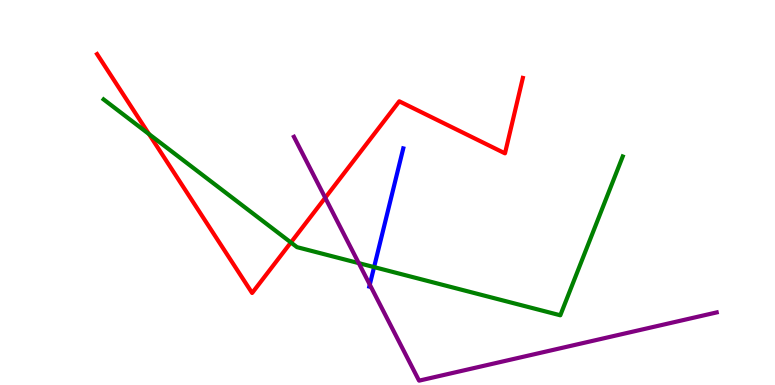[{'lines': ['blue', 'red'], 'intersections': []}, {'lines': ['green', 'red'], 'intersections': [{'x': 1.92, 'y': 6.52}, {'x': 3.75, 'y': 3.7}]}, {'lines': ['purple', 'red'], 'intersections': [{'x': 4.2, 'y': 4.86}]}, {'lines': ['blue', 'green'], 'intersections': [{'x': 4.83, 'y': 3.06}]}, {'lines': ['blue', 'purple'], 'intersections': [{'x': 4.77, 'y': 2.61}]}, {'lines': ['green', 'purple'], 'intersections': [{'x': 4.63, 'y': 3.17}]}]